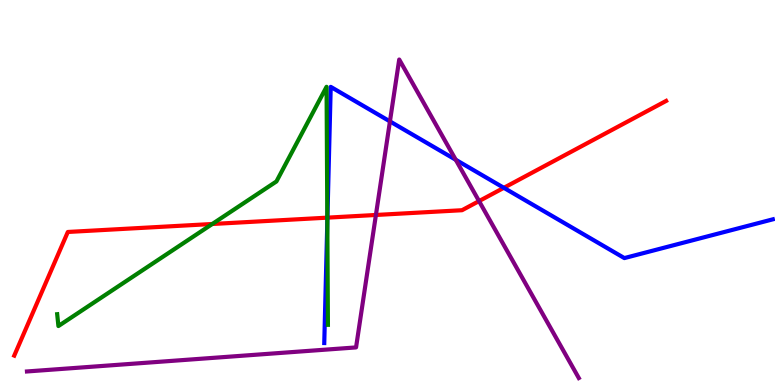[{'lines': ['blue', 'red'], 'intersections': [{'x': 4.22, 'y': 4.35}, {'x': 6.5, 'y': 5.12}]}, {'lines': ['green', 'red'], 'intersections': [{'x': 2.74, 'y': 4.18}, {'x': 4.22, 'y': 4.35}]}, {'lines': ['purple', 'red'], 'intersections': [{'x': 4.85, 'y': 4.42}, {'x': 6.18, 'y': 4.78}]}, {'lines': ['blue', 'green'], 'intersections': [{'x': 4.22, 'y': 4.25}]}, {'lines': ['blue', 'purple'], 'intersections': [{'x': 5.03, 'y': 6.85}, {'x': 5.88, 'y': 5.85}]}, {'lines': ['green', 'purple'], 'intersections': []}]